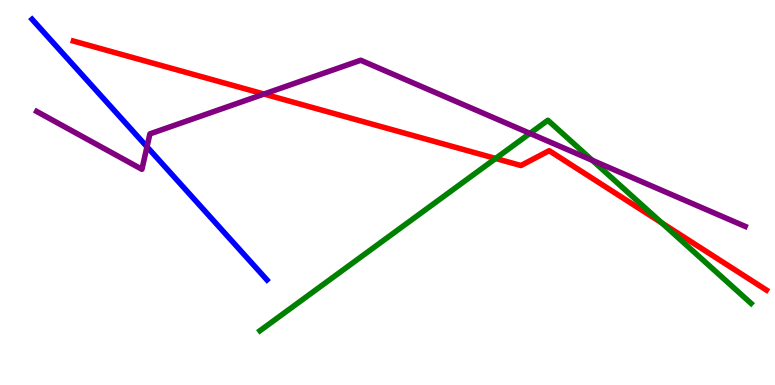[{'lines': ['blue', 'red'], 'intersections': []}, {'lines': ['green', 'red'], 'intersections': [{'x': 6.4, 'y': 5.88}, {'x': 8.54, 'y': 4.21}]}, {'lines': ['purple', 'red'], 'intersections': [{'x': 3.41, 'y': 7.56}]}, {'lines': ['blue', 'green'], 'intersections': []}, {'lines': ['blue', 'purple'], 'intersections': [{'x': 1.9, 'y': 6.19}]}, {'lines': ['green', 'purple'], 'intersections': [{'x': 6.84, 'y': 6.54}, {'x': 7.64, 'y': 5.84}]}]